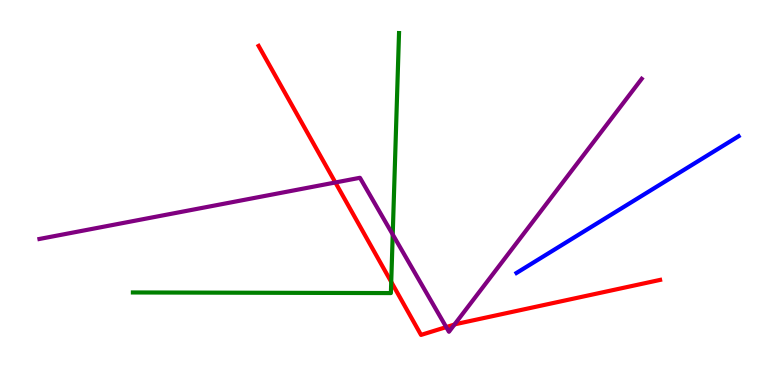[{'lines': ['blue', 'red'], 'intersections': []}, {'lines': ['green', 'red'], 'intersections': [{'x': 5.05, 'y': 2.68}]}, {'lines': ['purple', 'red'], 'intersections': [{'x': 4.33, 'y': 5.26}, {'x': 5.76, 'y': 1.5}, {'x': 5.86, 'y': 1.57}]}, {'lines': ['blue', 'green'], 'intersections': []}, {'lines': ['blue', 'purple'], 'intersections': []}, {'lines': ['green', 'purple'], 'intersections': [{'x': 5.07, 'y': 3.91}]}]